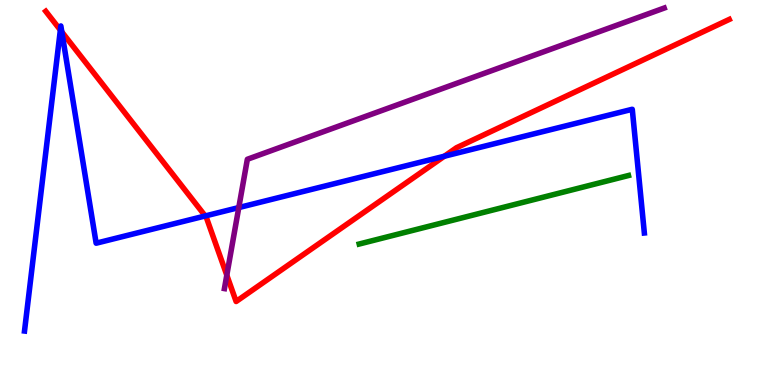[{'lines': ['blue', 'red'], 'intersections': [{'x': 0.779, 'y': 9.22}, {'x': 0.798, 'y': 9.17}, {'x': 2.65, 'y': 4.39}, {'x': 5.73, 'y': 5.94}]}, {'lines': ['green', 'red'], 'intersections': []}, {'lines': ['purple', 'red'], 'intersections': [{'x': 2.93, 'y': 2.85}]}, {'lines': ['blue', 'green'], 'intersections': []}, {'lines': ['blue', 'purple'], 'intersections': [{'x': 3.08, 'y': 4.61}]}, {'lines': ['green', 'purple'], 'intersections': []}]